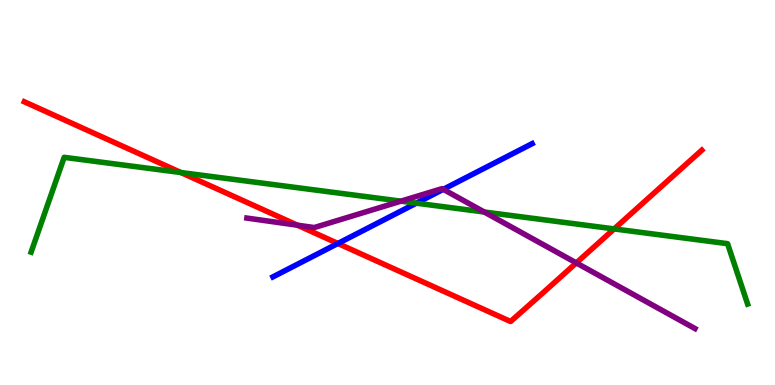[{'lines': ['blue', 'red'], 'intersections': [{'x': 4.36, 'y': 3.68}]}, {'lines': ['green', 'red'], 'intersections': [{'x': 2.33, 'y': 5.52}, {'x': 7.92, 'y': 4.05}]}, {'lines': ['purple', 'red'], 'intersections': [{'x': 3.84, 'y': 4.15}, {'x': 7.44, 'y': 3.17}]}, {'lines': ['blue', 'green'], 'intersections': [{'x': 5.37, 'y': 4.72}]}, {'lines': ['blue', 'purple'], 'intersections': [{'x': 5.72, 'y': 5.08}]}, {'lines': ['green', 'purple'], 'intersections': [{'x': 5.17, 'y': 4.77}, {'x': 6.25, 'y': 4.49}]}]